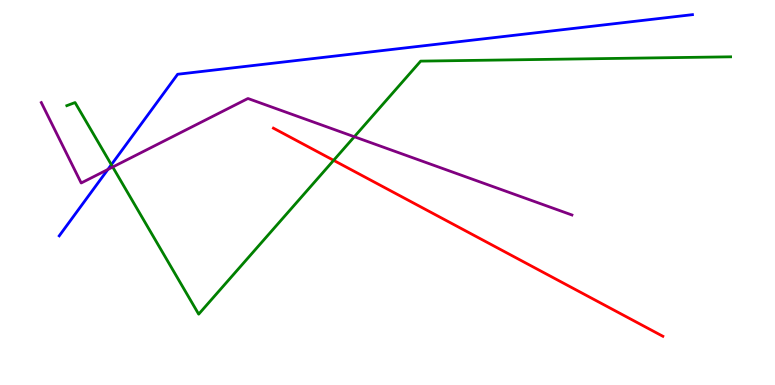[{'lines': ['blue', 'red'], 'intersections': []}, {'lines': ['green', 'red'], 'intersections': [{'x': 4.3, 'y': 5.84}]}, {'lines': ['purple', 'red'], 'intersections': []}, {'lines': ['blue', 'green'], 'intersections': [{'x': 1.44, 'y': 5.72}]}, {'lines': ['blue', 'purple'], 'intersections': [{'x': 1.39, 'y': 5.6}]}, {'lines': ['green', 'purple'], 'intersections': [{'x': 1.45, 'y': 5.66}, {'x': 4.57, 'y': 6.45}]}]